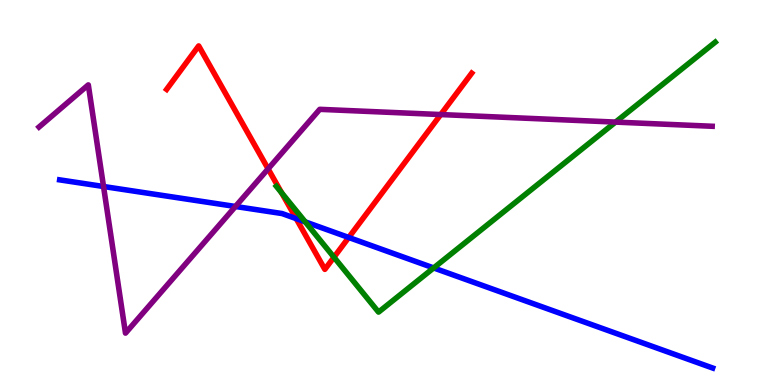[{'lines': ['blue', 'red'], 'intersections': [{'x': 3.82, 'y': 4.32}, {'x': 4.5, 'y': 3.83}]}, {'lines': ['green', 'red'], 'intersections': [{'x': 3.63, 'y': 4.99}, {'x': 4.31, 'y': 3.32}]}, {'lines': ['purple', 'red'], 'intersections': [{'x': 3.46, 'y': 5.61}, {'x': 5.69, 'y': 7.02}]}, {'lines': ['blue', 'green'], 'intersections': [{'x': 3.94, 'y': 4.24}, {'x': 5.6, 'y': 3.04}]}, {'lines': ['blue', 'purple'], 'intersections': [{'x': 1.34, 'y': 5.16}, {'x': 3.04, 'y': 4.64}]}, {'lines': ['green', 'purple'], 'intersections': [{'x': 7.94, 'y': 6.83}]}]